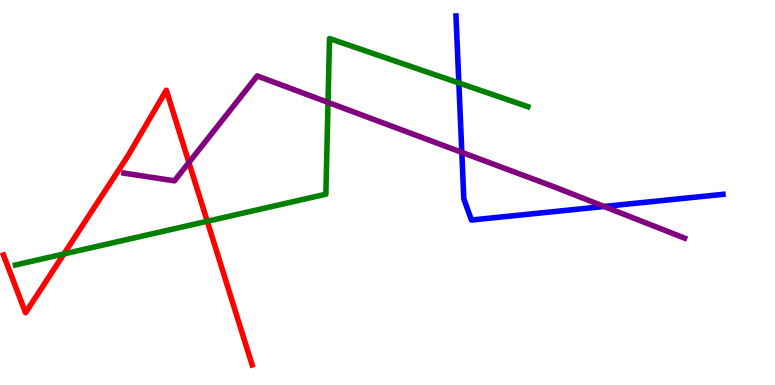[{'lines': ['blue', 'red'], 'intersections': []}, {'lines': ['green', 'red'], 'intersections': [{'x': 0.825, 'y': 3.4}, {'x': 2.67, 'y': 4.25}]}, {'lines': ['purple', 'red'], 'intersections': [{'x': 2.44, 'y': 5.78}]}, {'lines': ['blue', 'green'], 'intersections': [{'x': 5.92, 'y': 7.85}]}, {'lines': ['blue', 'purple'], 'intersections': [{'x': 5.96, 'y': 6.04}, {'x': 7.79, 'y': 4.64}]}, {'lines': ['green', 'purple'], 'intersections': [{'x': 4.23, 'y': 7.34}]}]